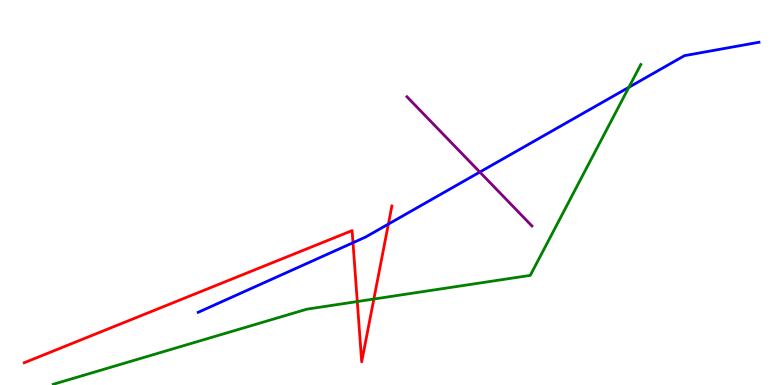[{'lines': ['blue', 'red'], 'intersections': [{'x': 4.55, 'y': 3.7}, {'x': 5.01, 'y': 4.18}]}, {'lines': ['green', 'red'], 'intersections': [{'x': 4.61, 'y': 2.17}, {'x': 4.82, 'y': 2.23}]}, {'lines': ['purple', 'red'], 'intersections': []}, {'lines': ['blue', 'green'], 'intersections': [{'x': 8.11, 'y': 7.73}]}, {'lines': ['blue', 'purple'], 'intersections': [{'x': 6.19, 'y': 5.53}]}, {'lines': ['green', 'purple'], 'intersections': []}]